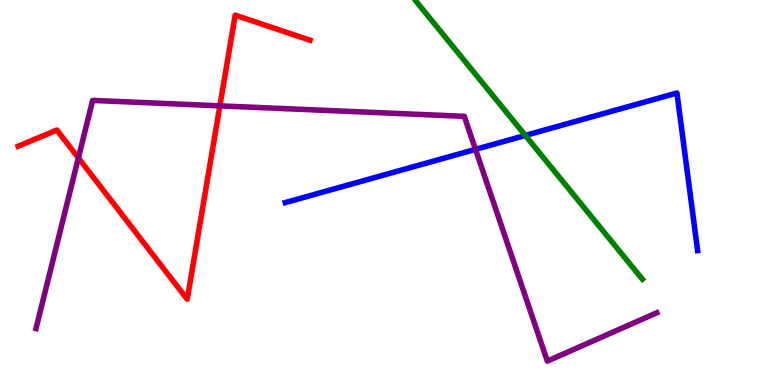[{'lines': ['blue', 'red'], 'intersections': []}, {'lines': ['green', 'red'], 'intersections': []}, {'lines': ['purple', 'red'], 'intersections': [{'x': 1.01, 'y': 5.9}, {'x': 2.84, 'y': 7.25}]}, {'lines': ['blue', 'green'], 'intersections': [{'x': 6.78, 'y': 6.48}]}, {'lines': ['blue', 'purple'], 'intersections': [{'x': 6.14, 'y': 6.12}]}, {'lines': ['green', 'purple'], 'intersections': []}]